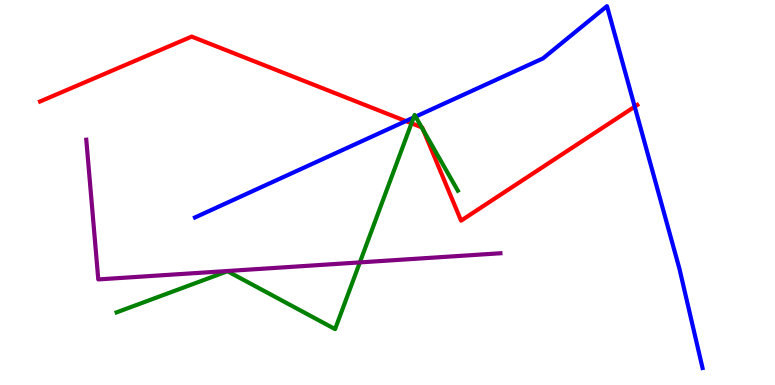[{'lines': ['blue', 'red'], 'intersections': [{'x': 5.24, 'y': 6.85}, {'x': 8.19, 'y': 7.23}]}, {'lines': ['green', 'red'], 'intersections': [{'x': 5.31, 'y': 6.8}, {'x': 5.44, 'y': 6.69}, {'x': 5.46, 'y': 6.62}]}, {'lines': ['purple', 'red'], 'intersections': []}, {'lines': ['blue', 'green'], 'intersections': [{'x': 5.34, 'y': 6.95}, {'x': 5.36, 'y': 6.97}]}, {'lines': ['blue', 'purple'], 'intersections': []}, {'lines': ['green', 'purple'], 'intersections': [{'x': 4.64, 'y': 3.18}]}]